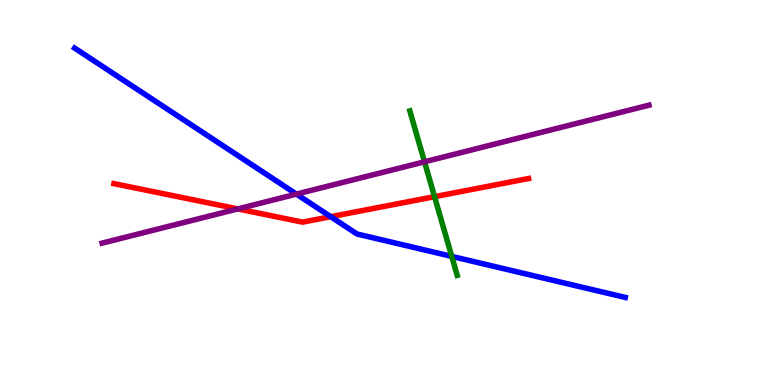[{'lines': ['blue', 'red'], 'intersections': [{'x': 4.27, 'y': 4.37}]}, {'lines': ['green', 'red'], 'intersections': [{'x': 5.61, 'y': 4.89}]}, {'lines': ['purple', 'red'], 'intersections': [{'x': 3.07, 'y': 4.57}]}, {'lines': ['blue', 'green'], 'intersections': [{'x': 5.83, 'y': 3.34}]}, {'lines': ['blue', 'purple'], 'intersections': [{'x': 3.82, 'y': 4.96}]}, {'lines': ['green', 'purple'], 'intersections': [{'x': 5.48, 'y': 5.8}]}]